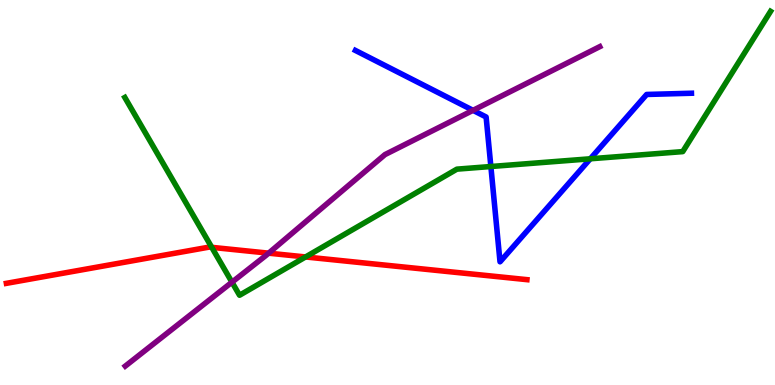[{'lines': ['blue', 'red'], 'intersections': []}, {'lines': ['green', 'red'], 'intersections': [{'x': 2.73, 'y': 3.58}, {'x': 3.94, 'y': 3.33}]}, {'lines': ['purple', 'red'], 'intersections': [{'x': 3.47, 'y': 3.42}]}, {'lines': ['blue', 'green'], 'intersections': [{'x': 6.33, 'y': 5.68}, {'x': 7.62, 'y': 5.88}]}, {'lines': ['blue', 'purple'], 'intersections': [{'x': 6.1, 'y': 7.13}]}, {'lines': ['green', 'purple'], 'intersections': [{'x': 2.99, 'y': 2.67}]}]